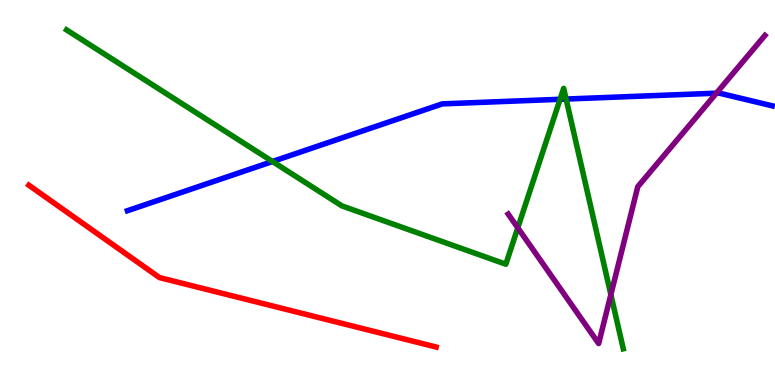[{'lines': ['blue', 'red'], 'intersections': []}, {'lines': ['green', 'red'], 'intersections': []}, {'lines': ['purple', 'red'], 'intersections': []}, {'lines': ['blue', 'green'], 'intersections': [{'x': 3.52, 'y': 5.81}, {'x': 7.23, 'y': 7.42}, {'x': 7.3, 'y': 7.43}]}, {'lines': ['blue', 'purple'], 'intersections': [{'x': 9.24, 'y': 7.58}]}, {'lines': ['green', 'purple'], 'intersections': [{'x': 6.68, 'y': 4.08}, {'x': 7.88, 'y': 2.35}]}]